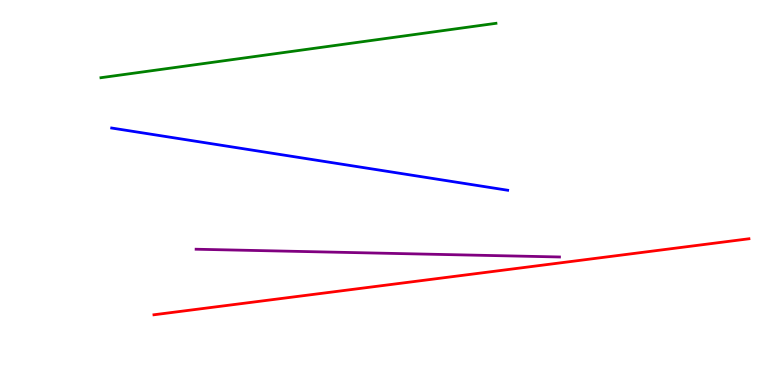[{'lines': ['blue', 'red'], 'intersections': []}, {'lines': ['green', 'red'], 'intersections': []}, {'lines': ['purple', 'red'], 'intersections': []}, {'lines': ['blue', 'green'], 'intersections': []}, {'lines': ['blue', 'purple'], 'intersections': []}, {'lines': ['green', 'purple'], 'intersections': []}]